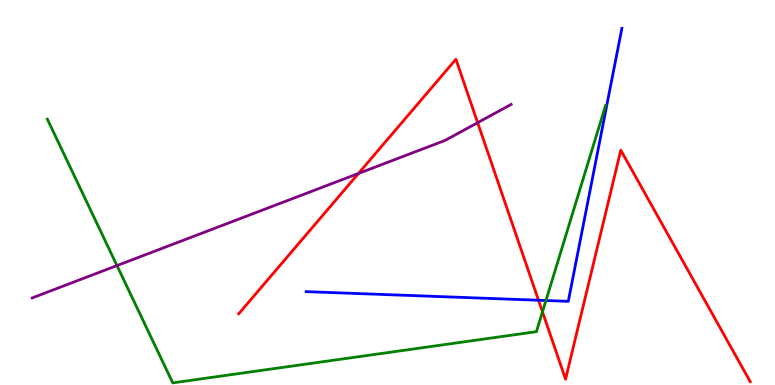[{'lines': ['blue', 'red'], 'intersections': [{'x': 6.95, 'y': 2.2}]}, {'lines': ['green', 'red'], 'intersections': [{'x': 7.0, 'y': 1.9}]}, {'lines': ['purple', 'red'], 'intersections': [{'x': 4.63, 'y': 5.49}, {'x': 6.16, 'y': 6.81}]}, {'lines': ['blue', 'green'], 'intersections': [{'x': 7.04, 'y': 2.19}]}, {'lines': ['blue', 'purple'], 'intersections': []}, {'lines': ['green', 'purple'], 'intersections': [{'x': 1.51, 'y': 3.1}]}]